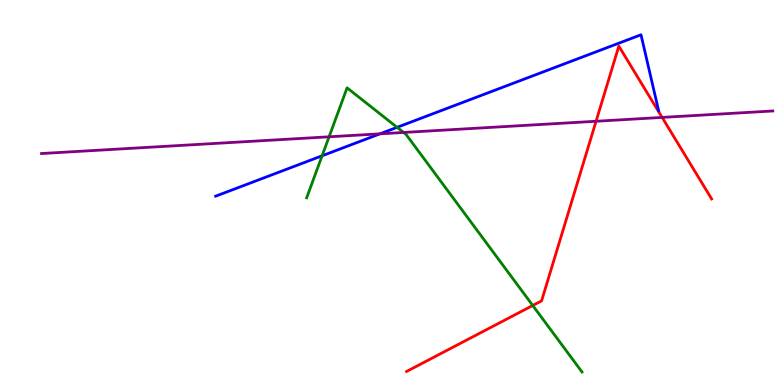[{'lines': ['blue', 'red'], 'intersections': []}, {'lines': ['green', 'red'], 'intersections': [{'x': 6.87, 'y': 2.07}]}, {'lines': ['purple', 'red'], 'intersections': [{'x': 7.69, 'y': 6.85}, {'x': 8.54, 'y': 6.95}]}, {'lines': ['blue', 'green'], 'intersections': [{'x': 4.16, 'y': 5.95}, {'x': 5.12, 'y': 6.69}]}, {'lines': ['blue', 'purple'], 'intersections': [{'x': 4.9, 'y': 6.52}]}, {'lines': ['green', 'purple'], 'intersections': [{'x': 4.25, 'y': 6.45}, {'x': 5.21, 'y': 6.56}]}]